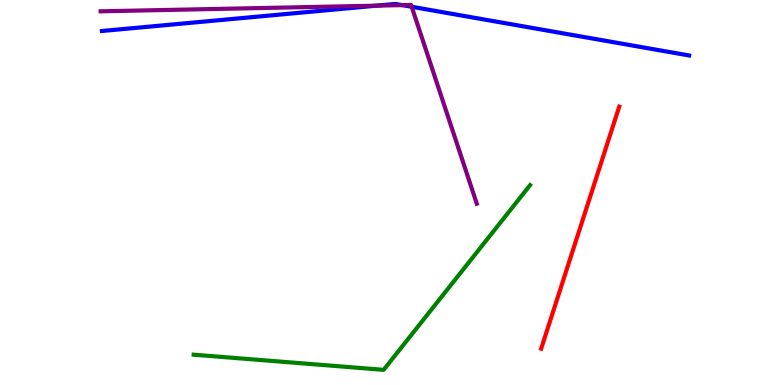[{'lines': ['blue', 'red'], 'intersections': []}, {'lines': ['green', 'red'], 'intersections': []}, {'lines': ['purple', 'red'], 'intersections': []}, {'lines': ['blue', 'green'], 'intersections': []}, {'lines': ['blue', 'purple'], 'intersections': [{'x': 4.86, 'y': 9.85}, {'x': 5.19, 'y': 9.87}, {'x': 5.31, 'y': 9.82}]}, {'lines': ['green', 'purple'], 'intersections': []}]